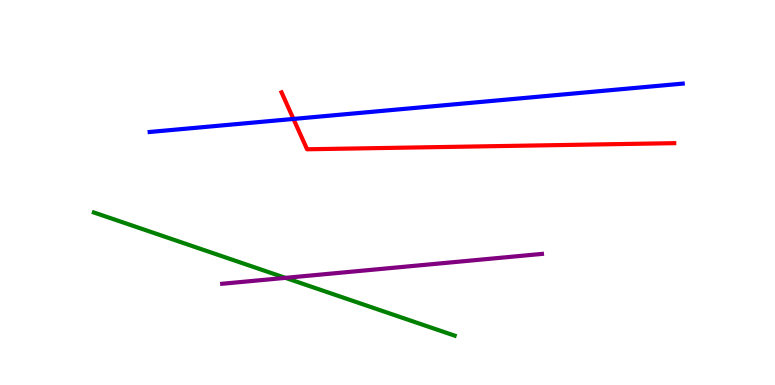[{'lines': ['blue', 'red'], 'intersections': [{'x': 3.79, 'y': 6.91}]}, {'lines': ['green', 'red'], 'intersections': []}, {'lines': ['purple', 'red'], 'intersections': []}, {'lines': ['blue', 'green'], 'intersections': []}, {'lines': ['blue', 'purple'], 'intersections': []}, {'lines': ['green', 'purple'], 'intersections': [{'x': 3.68, 'y': 2.78}]}]